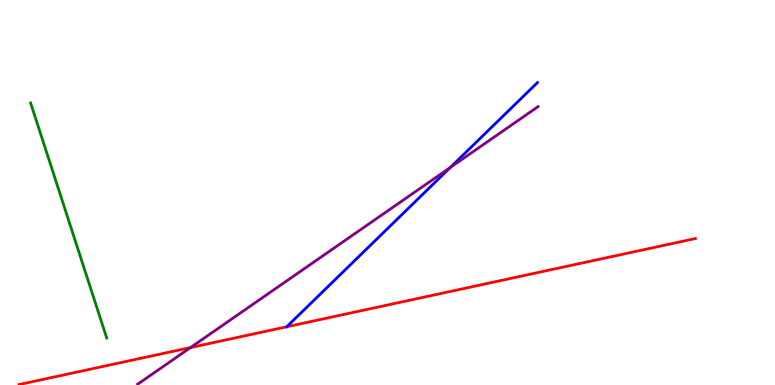[{'lines': ['blue', 'red'], 'intersections': [{'x': 3.7, 'y': 1.51}]}, {'lines': ['green', 'red'], 'intersections': []}, {'lines': ['purple', 'red'], 'intersections': [{'x': 2.46, 'y': 0.973}]}, {'lines': ['blue', 'green'], 'intersections': []}, {'lines': ['blue', 'purple'], 'intersections': [{'x': 5.81, 'y': 5.65}]}, {'lines': ['green', 'purple'], 'intersections': []}]